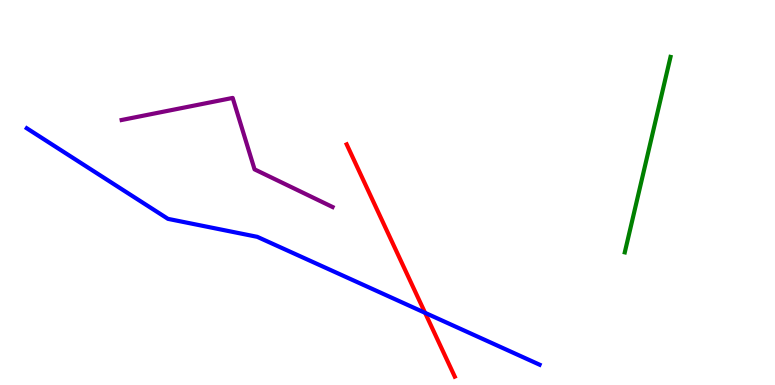[{'lines': ['blue', 'red'], 'intersections': [{'x': 5.48, 'y': 1.87}]}, {'lines': ['green', 'red'], 'intersections': []}, {'lines': ['purple', 'red'], 'intersections': []}, {'lines': ['blue', 'green'], 'intersections': []}, {'lines': ['blue', 'purple'], 'intersections': []}, {'lines': ['green', 'purple'], 'intersections': []}]